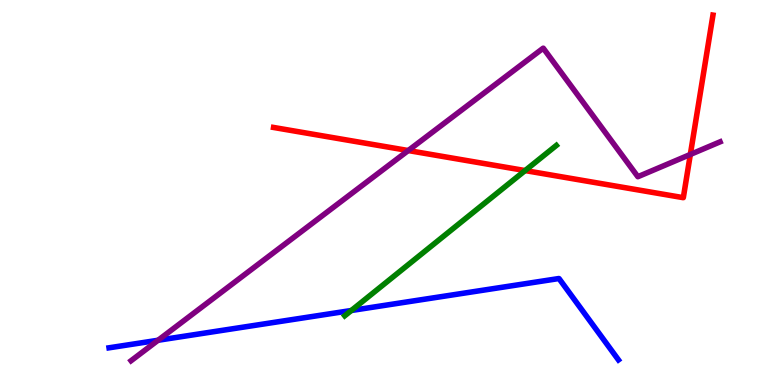[{'lines': ['blue', 'red'], 'intersections': []}, {'lines': ['green', 'red'], 'intersections': [{'x': 6.78, 'y': 5.57}]}, {'lines': ['purple', 'red'], 'intersections': [{'x': 5.27, 'y': 6.09}, {'x': 8.91, 'y': 5.99}]}, {'lines': ['blue', 'green'], 'intersections': [{'x': 4.53, 'y': 1.94}]}, {'lines': ['blue', 'purple'], 'intersections': [{'x': 2.04, 'y': 1.16}]}, {'lines': ['green', 'purple'], 'intersections': []}]